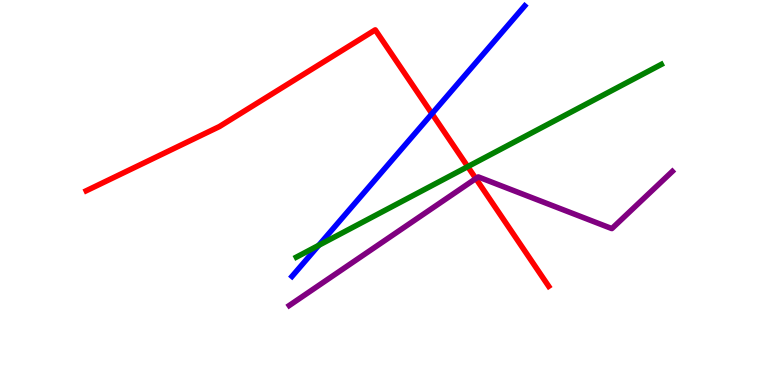[{'lines': ['blue', 'red'], 'intersections': [{'x': 5.57, 'y': 7.05}]}, {'lines': ['green', 'red'], 'intersections': [{'x': 6.04, 'y': 5.67}]}, {'lines': ['purple', 'red'], 'intersections': [{'x': 6.14, 'y': 5.36}]}, {'lines': ['blue', 'green'], 'intersections': [{'x': 4.11, 'y': 3.63}]}, {'lines': ['blue', 'purple'], 'intersections': []}, {'lines': ['green', 'purple'], 'intersections': []}]